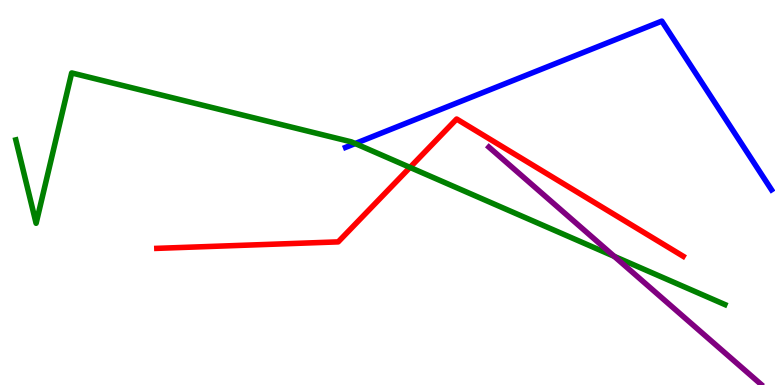[{'lines': ['blue', 'red'], 'intersections': []}, {'lines': ['green', 'red'], 'intersections': [{'x': 5.29, 'y': 5.65}]}, {'lines': ['purple', 'red'], 'intersections': []}, {'lines': ['blue', 'green'], 'intersections': [{'x': 4.58, 'y': 6.27}]}, {'lines': ['blue', 'purple'], 'intersections': []}, {'lines': ['green', 'purple'], 'intersections': [{'x': 7.93, 'y': 3.34}]}]